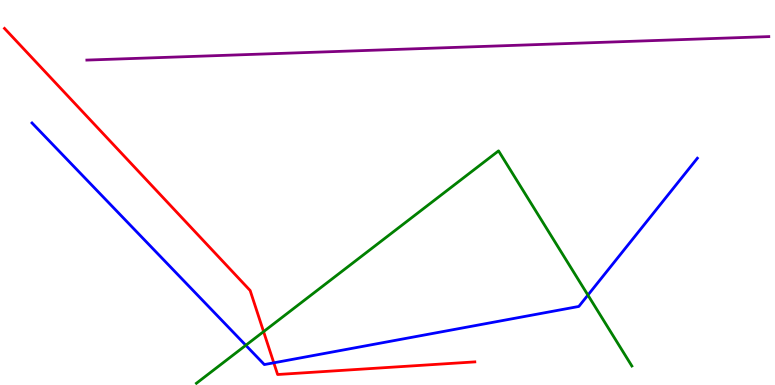[{'lines': ['blue', 'red'], 'intersections': [{'x': 3.53, 'y': 0.576}]}, {'lines': ['green', 'red'], 'intersections': [{'x': 3.4, 'y': 1.39}]}, {'lines': ['purple', 'red'], 'intersections': []}, {'lines': ['blue', 'green'], 'intersections': [{'x': 3.17, 'y': 1.03}, {'x': 7.59, 'y': 2.34}]}, {'lines': ['blue', 'purple'], 'intersections': []}, {'lines': ['green', 'purple'], 'intersections': []}]